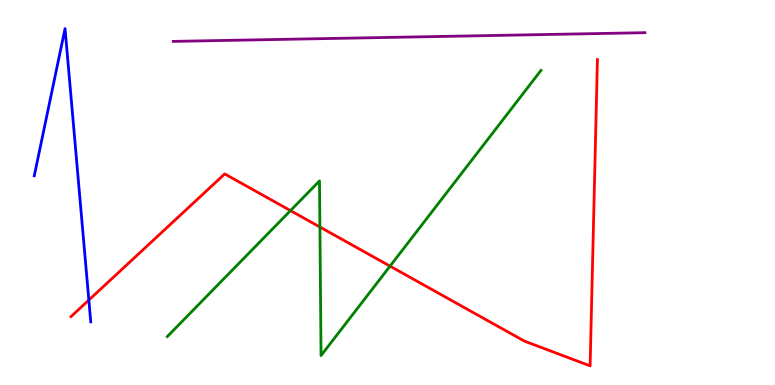[{'lines': ['blue', 'red'], 'intersections': [{'x': 1.15, 'y': 2.21}]}, {'lines': ['green', 'red'], 'intersections': [{'x': 3.75, 'y': 4.53}, {'x': 4.13, 'y': 4.1}, {'x': 5.03, 'y': 3.09}]}, {'lines': ['purple', 'red'], 'intersections': []}, {'lines': ['blue', 'green'], 'intersections': []}, {'lines': ['blue', 'purple'], 'intersections': []}, {'lines': ['green', 'purple'], 'intersections': []}]